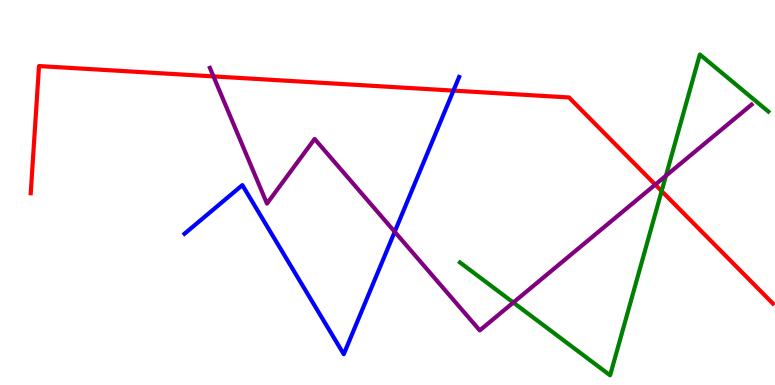[{'lines': ['blue', 'red'], 'intersections': [{'x': 5.85, 'y': 7.65}]}, {'lines': ['green', 'red'], 'intersections': [{'x': 8.54, 'y': 5.04}]}, {'lines': ['purple', 'red'], 'intersections': [{'x': 2.75, 'y': 8.02}, {'x': 8.45, 'y': 5.2}]}, {'lines': ['blue', 'green'], 'intersections': []}, {'lines': ['blue', 'purple'], 'intersections': [{'x': 5.09, 'y': 3.98}]}, {'lines': ['green', 'purple'], 'intersections': [{'x': 6.62, 'y': 2.14}, {'x': 8.59, 'y': 5.43}]}]